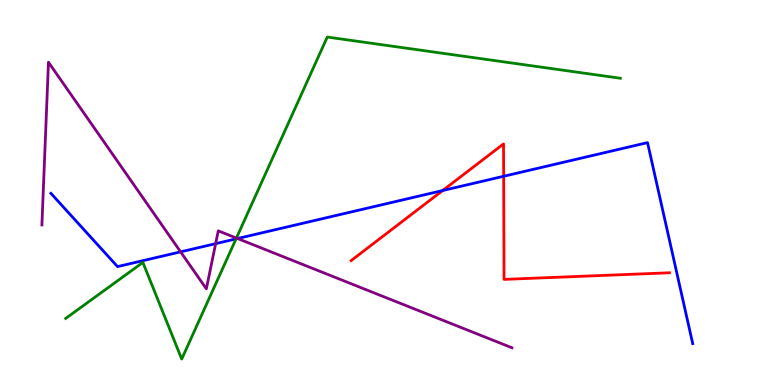[{'lines': ['blue', 'red'], 'intersections': [{'x': 5.71, 'y': 5.05}, {'x': 6.5, 'y': 5.42}]}, {'lines': ['green', 'red'], 'intersections': []}, {'lines': ['purple', 'red'], 'intersections': []}, {'lines': ['blue', 'green'], 'intersections': [{'x': 3.05, 'y': 3.8}]}, {'lines': ['blue', 'purple'], 'intersections': [{'x': 2.33, 'y': 3.46}, {'x': 2.78, 'y': 3.67}, {'x': 3.07, 'y': 3.8}]}, {'lines': ['green', 'purple'], 'intersections': [{'x': 3.05, 'y': 3.82}]}]